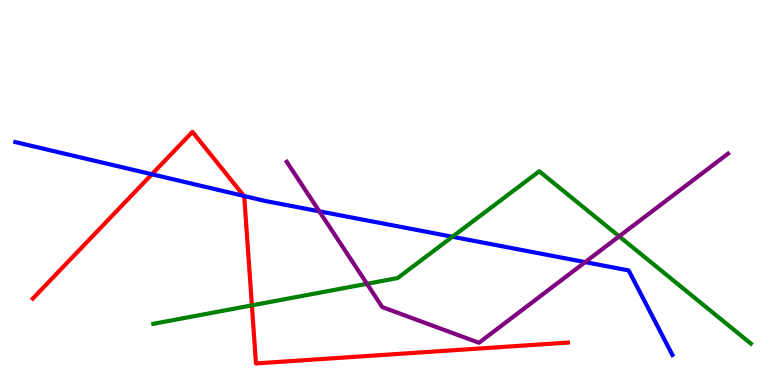[{'lines': ['blue', 'red'], 'intersections': [{'x': 1.96, 'y': 5.47}, {'x': 3.15, 'y': 4.91}]}, {'lines': ['green', 'red'], 'intersections': [{'x': 3.25, 'y': 2.07}]}, {'lines': ['purple', 'red'], 'intersections': []}, {'lines': ['blue', 'green'], 'intersections': [{'x': 5.84, 'y': 3.85}]}, {'lines': ['blue', 'purple'], 'intersections': [{'x': 4.12, 'y': 4.51}, {'x': 7.55, 'y': 3.19}]}, {'lines': ['green', 'purple'], 'intersections': [{'x': 4.74, 'y': 2.63}, {'x': 7.99, 'y': 3.86}]}]